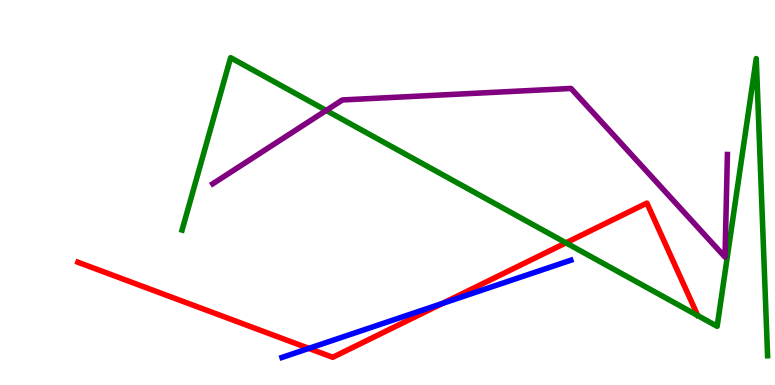[{'lines': ['blue', 'red'], 'intersections': [{'x': 3.99, 'y': 0.951}, {'x': 5.71, 'y': 2.12}]}, {'lines': ['green', 'red'], 'intersections': [{'x': 7.3, 'y': 3.69}]}, {'lines': ['purple', 'red'], 'intersections': []}, {'lines': ['blue', 'green'], 'intersections': []}, {'lines': ['blue', 'purple'], 'intersections': []}, {'lines': ['green', 'purple'], 'intersections': [{'x': 4.21, 'y': 7.13}]}]